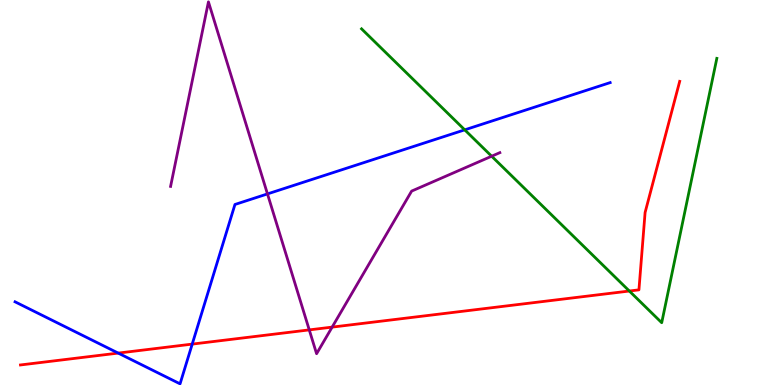[{'lines': ['blue', 'red'], 'intersections': [{'x': 1.53, 'y': 0.829}, {'x': 2.48, 'y': 1.06}]}, {'lines': ['green', 'red'], 'intersections': [{'x': 8.12, 'y': 2.44}]}, {'lines': ['purple', 'red'], 'intersections': [{'x': 3.99, 'y': 1.43}, {'x': 4.29, 'y': 1.5}]}, {'lines': ['blue', 'green'], 'intersections': [{'x': 6.0, 'y': 6.63}]}, {'lines': ['blue', 'purple'], 'intersections': [{'x': 3.45, 'y': 4.96}]}, {'lines': ['green', 'purple'], 'intersections': [{'x': 6.34, 'y': 5.94}]}]